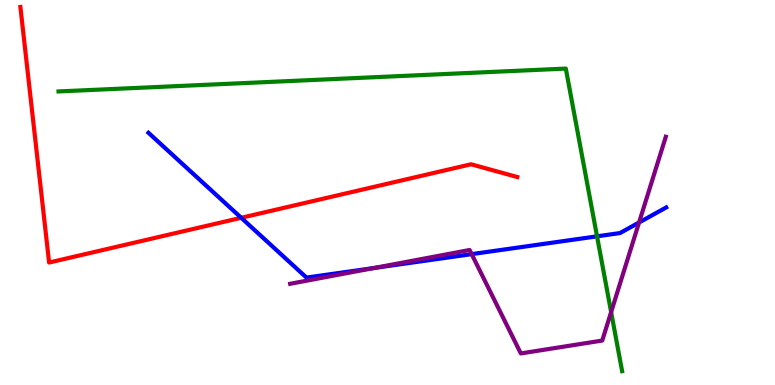[{'lines': ['blue', 'red'], 'intersections': [{'x': 3.11, 'y': 4.34}]}, {'lines': ['green', 'red'], 'intersections': []}, {'lines': ['purple', 'red'], 'intersections': []}, {'lines': ['blue', 'green'], 'intersections': [{'x': 7.7, 'y': 3.86}]}, {'lines': ['blue', 'purple'], 'intersections': [{'x': 4.83, 'y': 3.04}, {'x': 6.09, 'y': 3.4}, {'x': 8.25, 'y': 4.22}]}, {'lines': ['green', 'purple'], 'intersections': [{'x': 7.89, 'y': 1.89}]}]